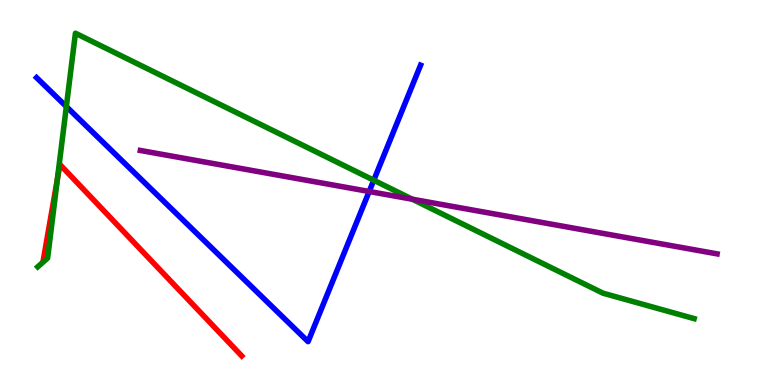[{'lines': ['blue', 'red'], 'intersections': []}, {'lines': ['green', 'red'], 'intersections': [{'x': 0.74, 'y': 5.35}]}, {'lines': ['purple', 'red'], 'intersections': []}, {'lines': ['blue', 'green'], 'intersections': [{'x': 0.856, 'y': 7.23}, {'x': 4.82, 'y': 5.32}]}, {'lines': ['blue', 'purple'], 'intersections': [{'x': 4.76, 'y': 5.03}]}, {'lines': ['green', 'purple'], 'intersections': [{'x': 5.32, 'y': 4.83}]}]